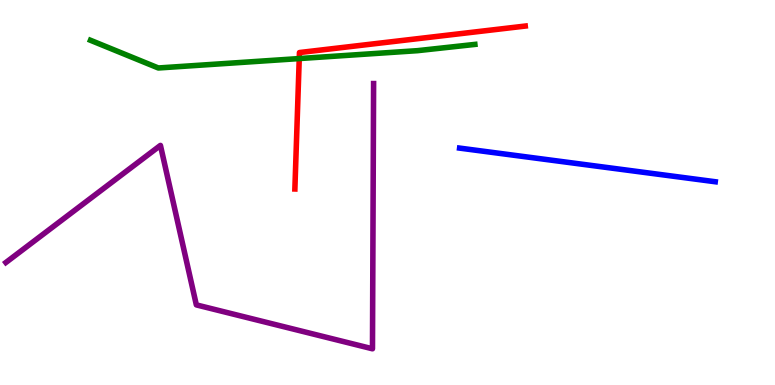[{'lines': ['blue', 'red'], 'intersections': []}, {'lines': ['green', 'red'], 'intersections': [{'x': 3.86, 'y': 8.48}]}, {'lines': ['purple', 'red'], 'intersections': []}, {'lines': ['blue', 'green'], 'intersections': []}, {'lines': ['blue', 'purple'], 'intersections': []}, {'lines': ['green', 'purple'], 'intersections': []}]